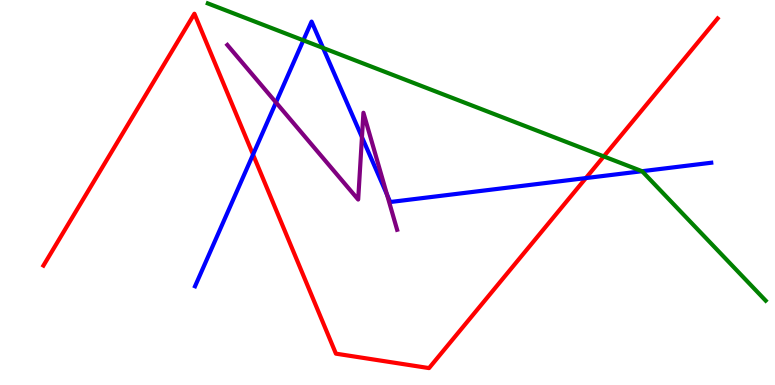[{'lines': ['blue', 'red'], 'intersections': [{'x': 3.26, 'y': 5.99}, {'x': 7.56, 'y': 5.37}]}, {'lines': ['green', 'red'], 'intersections': [{'x': 7.79, 'y': 5.94}]}, {'lines': ['purple', 'red'], 'intersections': []}, {'lines': ['blue', 'green'], 'intersections': [{'x': 3.91, 'y': 8.95}, {'x': 4.17, 'y': 8.75}, {'x': 8.28, 'y': 5.55}]}, {'lines': ['blue', 'purple'], 'intersections': [{'x': 3.56, 'y': 7.34}, {'x': 4.67, 'y': 6.44}, {'x': 4.99, 'y': 4.95}]}, {'lines': ['green', 'purple'], 'intersections': []}]